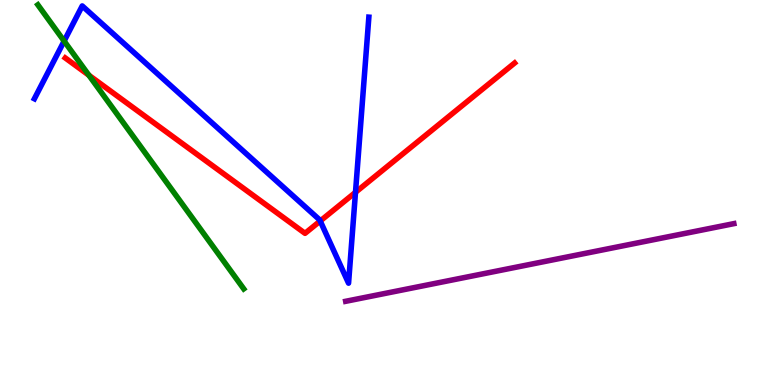[{'lines': ['blue', 'red'], 'intersections': [{'x': 4.13, 'y': 4.26}, {'x': 4.59, 'y': 5.0}]}, {'lines': ['green', 'red'], 'intersections': [{'x': 1.15, 'y': 8.05}]}, {'lines': ['purple', 'red'], 'intersections': []}, {'lines': ['blue', 'green'], 'intersections': [{'x': 0.827, 'y': 8.93}]}, {'lines': ['blue', 'purple'], 'intersections': []}, {'lines': ['green', 'purple'], 'intersections': []}]